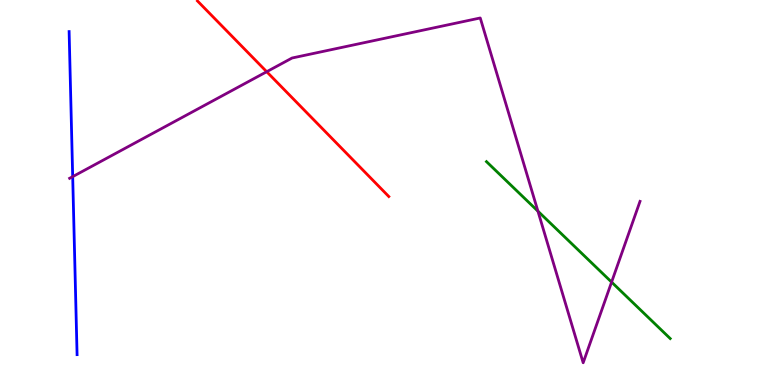[{'lines': ['blue', 'red'], 'intersections': []}, {'lines': ['green', 'red'], 'intersections': []}, {'lines': ['purple', 'red'], 'intersections': [{'x': 3.44, 'y': 8.14}]}, {'lines': ['blue', 'green'], 'intersections': []}, {'lines': ['blue', 'purple'], 'intersections': [{'x': 0.938, 'y': 5.41}]}, {'lines': ['green', 'purple'], 'intersections': [{'x': 6.94, 'y': 4.52}, {'x': 7.89, 'y': 2.67}]}]